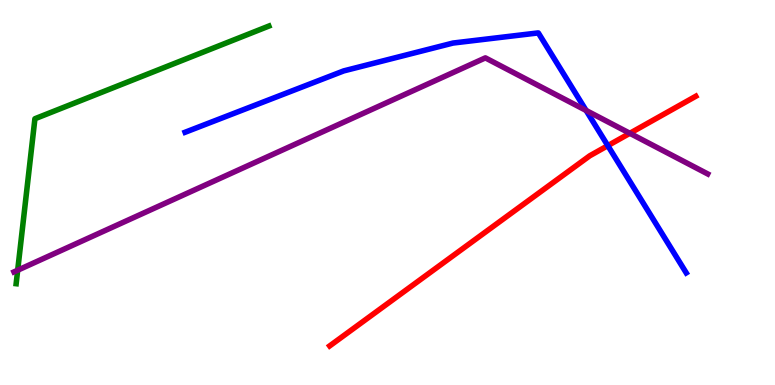[{'lines': ['blue', 'red'], 'intersections': [{'x': 7.84, 'y': 6.22}]}, {'lines': ['green', 'red'], 'intersections': []}, {'lines': ['purple', 'red'], 'intersections': [{'x': 8.13, 'y': 6.54}]}, {'lines': ['blue', 'green'], 'intersections': []}, {'lines': ['blue', 'purple'], 'intersections': [{'x': 7.56, 'y': 7.13}]}, {'lines': ['green', 'purple'], 'intersections': [{'x': 0.228, 'y': 2.98}]}]